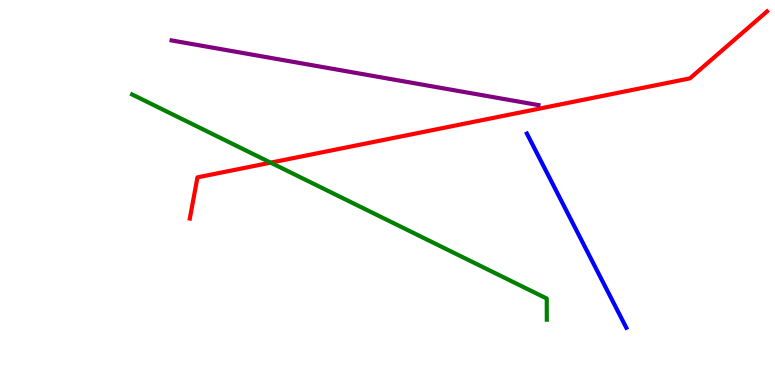[{'lines': ['blue', 'red'], 'intersections': []}, {'lines': ['green', 'red'], 'intersections': [{'x': 3.49, 'y': 5.78}]}, {'lines': ['purple', 'red'], 'intersections': []}, {'lines': ['blue', 'green'], 'intersections': []}, {'lines': ['blue', 'purple'], 'intersections': []}, {'lines': ['green', 'purple'], 'intersections': []}]